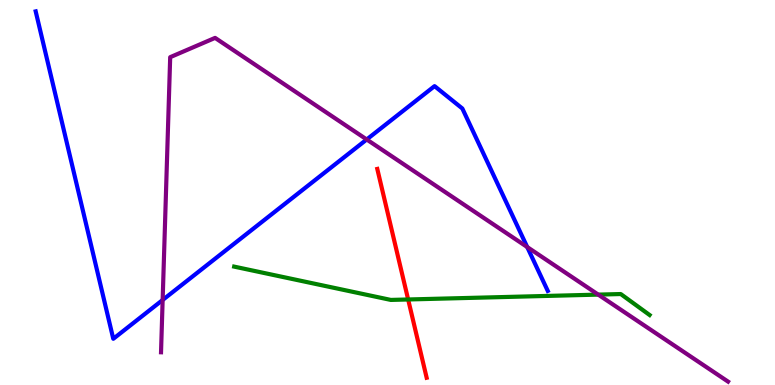[{'lines': ['blue', 'red'], 'intersections': []}, {'lines': ['green', 'red'], 'intersections': [{'x': 5.27, 'y': 2.22}]}, {'lines': ['purple', 'red'], 'intersections': []}, {'lines': ['blue', 'green'], 'intersections': []}, {'lines': ['blue', 'purple'], 'intersections': [{'x': 2.1, 'y': 2.21}, {'x': 4.73, 'y': 6.38}, {'x': 6.8, 'y': 3.58}]}, {'lines': ['green', 'purple'], 'intersections': [{'x': 7.72, 'y': 2.35}]}]